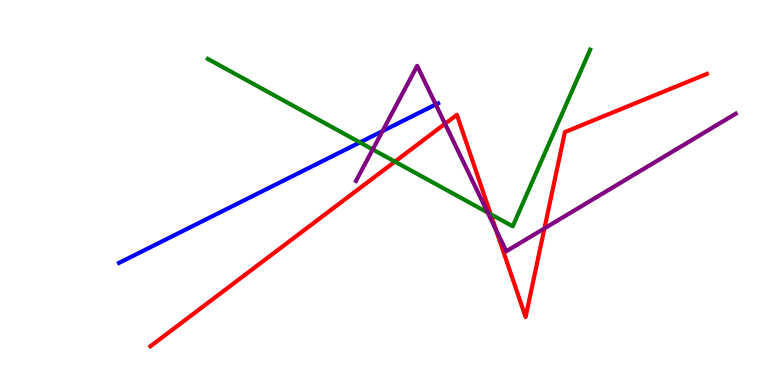[{'lines': ['blue', 'red'], 'intersections': []}, {'lines': ['green', 'red'], 'intersections': [{'x': 5.1, 'y': 5.8}, {'x': 6.33, 'y': 4.44}]}, {'lines': ['purple', 'red'], 'intersections': [{'x': 5.74, 'y': 6.78}, {'x': 6.4, 'y': 4.03}, {'x': 7.02, 'y': 4.07}]}, {'lines': ['blue', 'green'], 'intersections': [{'x': 4.64, 'y': 6.3}]}, {'lines': ['blue', 'purple'], 'intersections': [{'x': 4.94, 'y': 6.59}, {'x': 5.62, 'y': 7.29}]}, {'lines': ['green', 'purple'], 'intersections': [{'x': 4.81, 'y': 6.12}, {'x': 6.29, 'y': 4.48}]}]